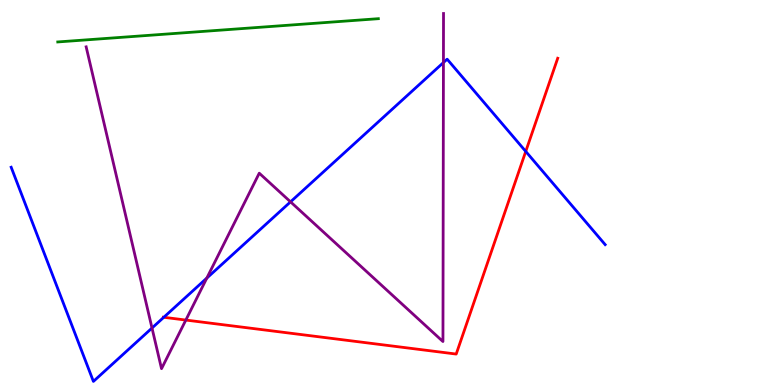[{'lines': ['blue', 'red'], 'intersections': [{'x': 2.11, 'y': 1.76}, {'x': 6.78, 'y': 6.07}]}, {'lines': ['green', 'red'], 'intersections': []}, {'lines': ['purple', 'red'], 'intersections': [{'x': 2.4, 'y': 1.69}]}, {'lines': ['blue', 'green'], 'intersections': []}, {'lines': ['blue', 'purple'], 'intersections': [{'x': 1.96, 'y': 1.48}, {'x': 2.67, 'y': 2.78}, {'x': 3.75, 'y': 4.76}, {'x': 5.72, 'y': 8.38}]}, {'lines': ['green', 'purple'], 'intersections': []}]